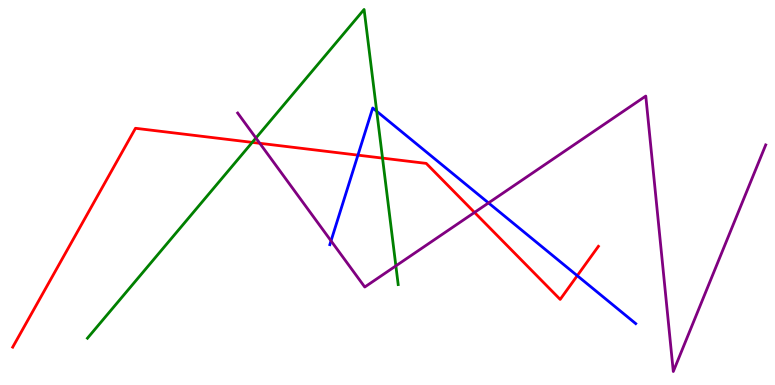[{'lines': ['blue', 'red'], 'intersections': [{'x': 4.62, 'y': 5.97}, {'x': 7.45, 'y': 2.84}]}, {'lines': ['green', 'red'], 'intersections': [{'x': 3.25, 'y': 6.3}, {'x': 4.94, 'y': 5.89}]}, {'lines': ['purple', 'red'], 'intersections': [{'x': 3.35, 'y': 6.28}, {'x': 6.12, 'y': 4.48}]}, {'lines': ['blue', 'green'], 'intersections': [{'x': 4.86, 'y': 7.11}]}, {'lines': ['blue', 'purple'], 'intersections': [{'x': 4.27, 'y': 3.74}, {'x': 6.3, 'y': 4.73}]}, {'lines': ['green', 'purple'], 'intersections': [{'x': 3.3, 'y': 6.42}, {'x': 5.11, 'y': 3.09}]}]